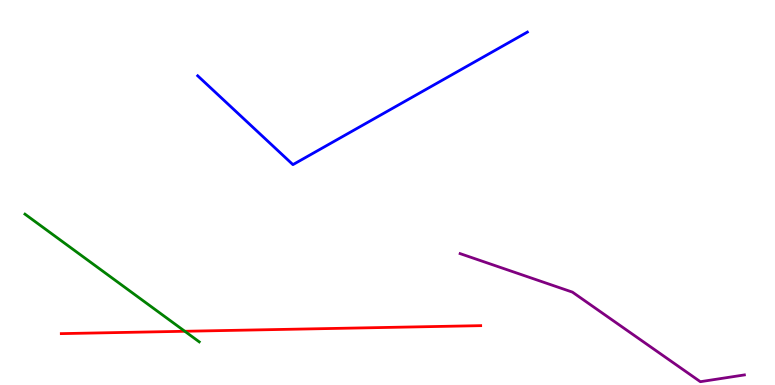[{'lines': ['blue', 'red'], 'intersections': []}, {'lines': ['green', 'red'], 'intersections': [{'x': 2.38, 'y': 1.4}]}, {'lines': ['purple', 'red'], 'intersections': []}, {'lines': ['blue', 'green'], 'intersections': []}, {'lines': ['blue', 'purple'], 'intersections': []}, {'lines': ['green', 'purple'], 'intersections': []}]